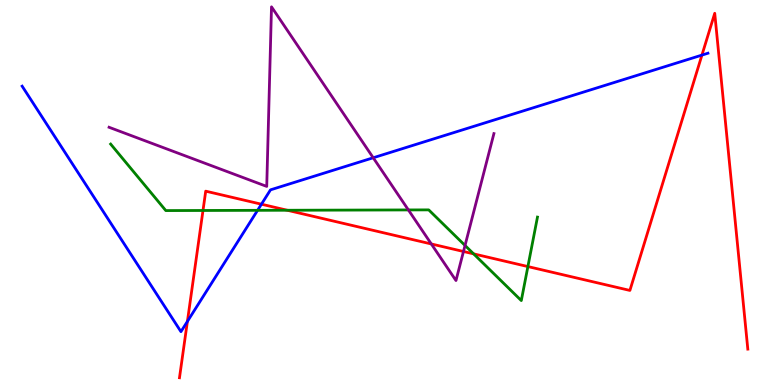[{'lines': ['blue', 'red'], 'intersections': [{'x': 2.42, 'y': 1.65}, {'x': 3.37, 'y': 4.7}, {'x': 9.06, 'y': 8.57}]}, {'lines': ['green', 'red'], 'intersections': [{'x': 2.62, 'y': 4.53}, {'x': 3.71, 'y': 4.54}, {'x': 6.11, 'y': 3.41}, {'x': 6.81, 'y': 3.08}]}, {'lines': ['purple', 'red'], 'intersections': [{'x': 5.57, 'y': 3.66}, {'x': 5.98, 'y': 3.47}]}, {'lines': ['blue', 'green'], 'intersections': [{'x': 3.32, 'y': 4.54}]}, {'lines': ['blue', 'purple'], 'intersections': [{'x': 4.82, 'y': 5.9}]}, {'lines': ['green', 'purple'], 'intersections': [{'x': 5.27, 'y': 4.55}, {'x': 6.0, 'y': 3.62}]}]